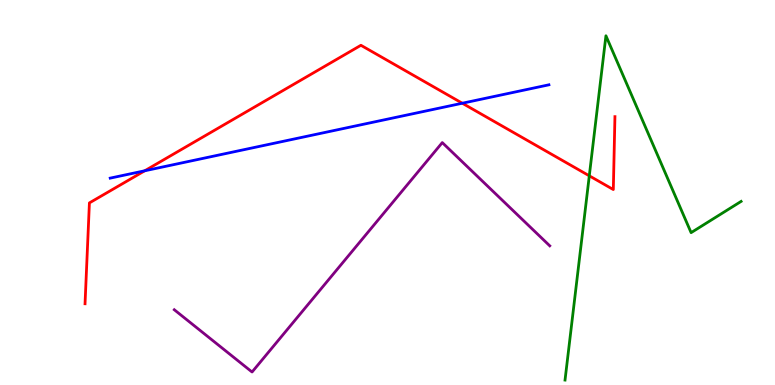[{'lines': ['blue', 'red'], 'intersections': [{'x': 1.87, 'y': 5.56}, {'x': 5.97, 'y': 7.32}]}, {'lines': ['green', 'red'], 'intersections': [{'x': 7.6, 'y': 5.43}]}, {'lines': ['purple', 'red'], 'intersections': []}, {'lines': ['blue', 'green'], 'intersections': []}, {'lines': ['blue', 'purple'], 'intersections': []}, {'lines': ['green', 'purple'], 'intersections': []}]